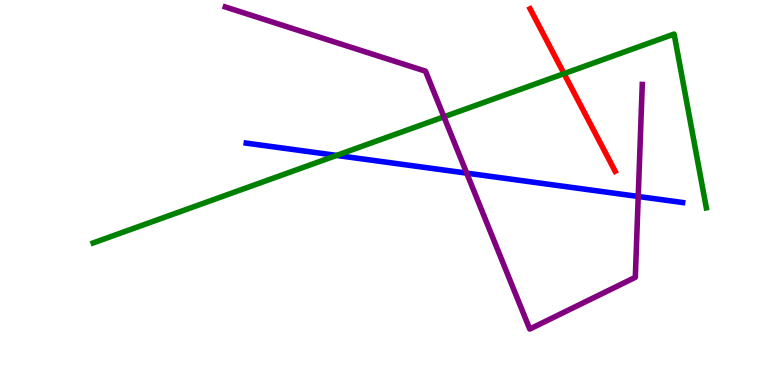[{'lines': ['blue', 'red'], 'intersections': []}, {'lines': ['green', 'red'], 'intersections': [{'x': 7.28, 'y': 8.09}]}, {'lines': ['purple', 'red'], 'intersections': []}, {'lines': ['blue', 'green'], 'intersections': [{'x': 4.34, 'y': 5.96}]}, {'lines': ['blue', 'purple'], 'intersections': [{'x': 6.02, 'y': 5.5}, {'x': 8.24, 'y': 4.9}]}, {'lines': ['green', 'purple'], 'intersections': [{'x': 5.73, 'y': 6.97}]}]